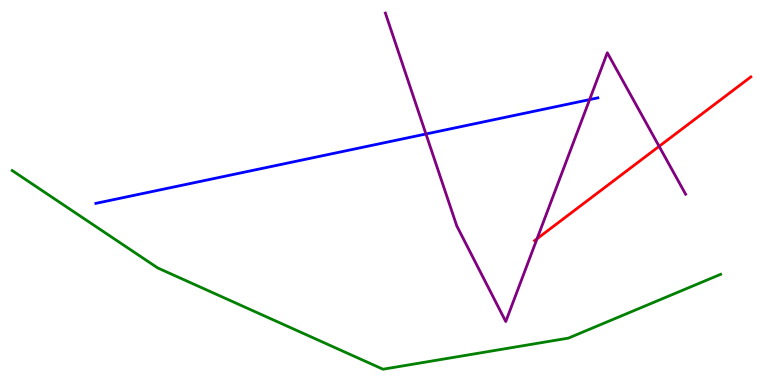[{'lines': ['blue', 'red'], 'intersections': []}, {'lines': ['green', 'red'], 'intersections': []}, {'lines': ['purple', 'red'], 'intersections': [{'x': 6.93, 'y': 3.8}, {'x': 8.5, 'y': 6.2}]}, {'lines': ['blue', 'green'], 'intersections': []}, {'lines': ['blue', 'purple'], 'intersections': [{'x': 5.5, 'y': 6.52}, {'x': 7.61, 'y': 7.41}]}, {'lines': ['green', 'purple'], 'intersections': []}]